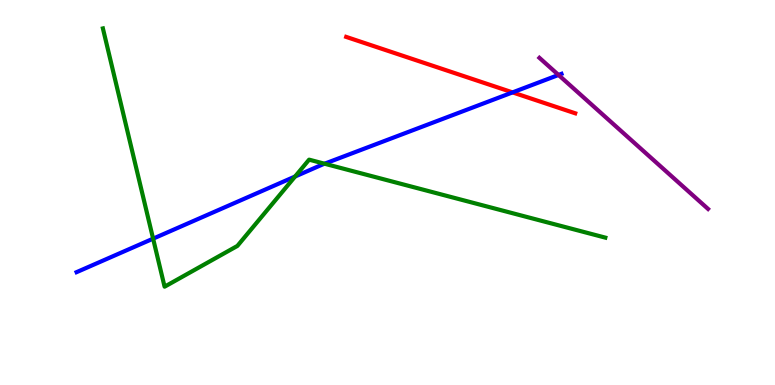[{'lines': ['blue', 'red'], 'intersections': [{'x': 6.61, 'y': 7.6}]}, {'lines': ['green', 'red'], 'intersections': []}, {'lines': ['purple', 'red'], 'intersections': []}, {'lines': ['blue', 'green'], 'intersections': [{'x': 1.98, 'y': 3.8}, {'x': 3.81, 'y': 5.42}, {'x': 4.19, 'y': 5.75}]}, {'lines': ['blue', 'purple'], 'intersections': [{'x': 7.21, 'y': 8.05}]}, {'lines': ['green', 'purple'], 'intersections': []}]